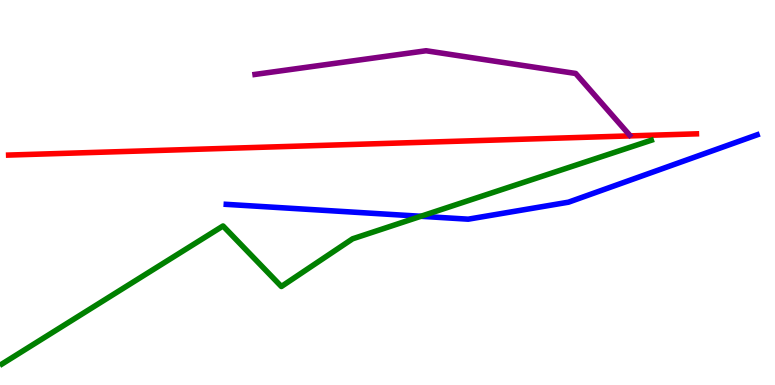[{'lines': ['blue', 'red'], 'intersections': []}, {'lines': ['green', 'red'], 'intersections': []}, {'lines': ['purple', 'red'], 'intersections': []}, {'lines': ['blue', 'green'], 'intersections': [{'x': 5.43, 'y': 4.38}]}, {'lines': ['blue', 'purple'], 'intersections': []}, {'lines': ['green', 'purple'], 'intersections': []}]